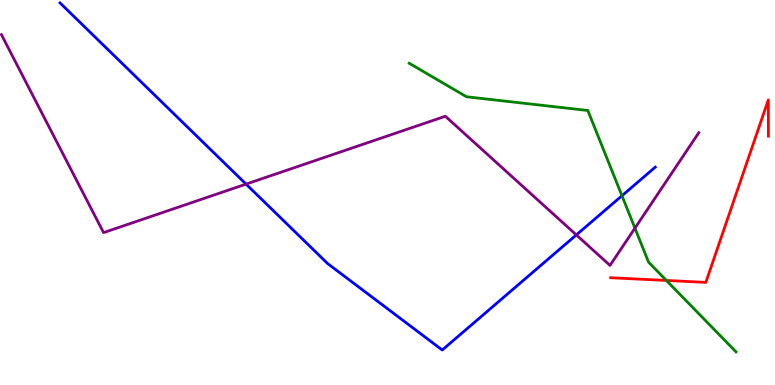[{'lines': ['blue', 'red'], 'intersections': []}, {'lines': ['green', 'red'], 'intersections': [{'x': 8.6, 'y': 2.72}]}, {'lines': ['purple', 'red'], 'intersections': []}, {'lines': ['blue', 'green'], 'intersections': [{'x': 8.03, 'y': 4.92}]}, {'lines': ['blue', 'purple'], 'intersections': [{'x': 3.17, 'y': 5.22}, {'x': 7.44, 'y': 3.9}]}, {'lines': ['green', 'purple'], 'intersections': [{'x': 8.19, 'y': 4.07}]}]